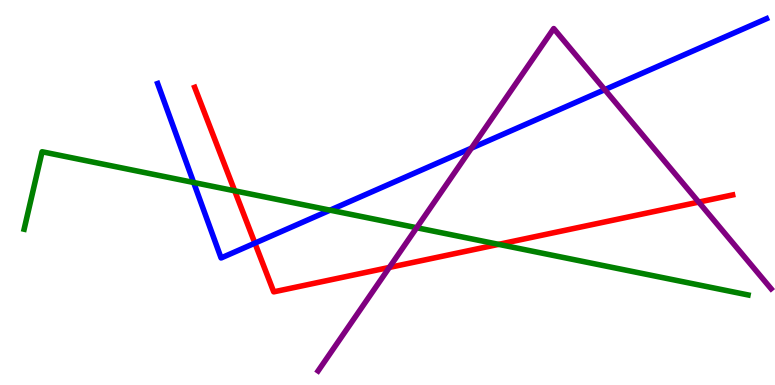[{'lines': ['blue', 'red'], 'intersections': [{'x': 3.29, 'y': 3.68}]}, {'lines': ['green', 'red'], 'intersections': [{'x': 3.03, 'y': 5.04}, {'x': 6.43, 'y': 3.65}]}, {'lines': ['purple', 'red'], 'intersections': [{'x': 5.02, 'y': 3.05}, {'x': 9.02, 'y': 4.75}]}, {'lines': ['blue', 'green'], 'intersections': [{'x': 2.5, 'y': 5.26}, {'x': 4.26, 'y': 4.54}]}, {'lines': ['blue', 'purple'], 'intersections': [{'x': 6.08, 'y': 6.15}, {'x': 7.8, 'y': 7.67}]}, {'lines': ['green', 'purple'], 'intersections': [{'x': 5.38, 'y': 4.09}]}]